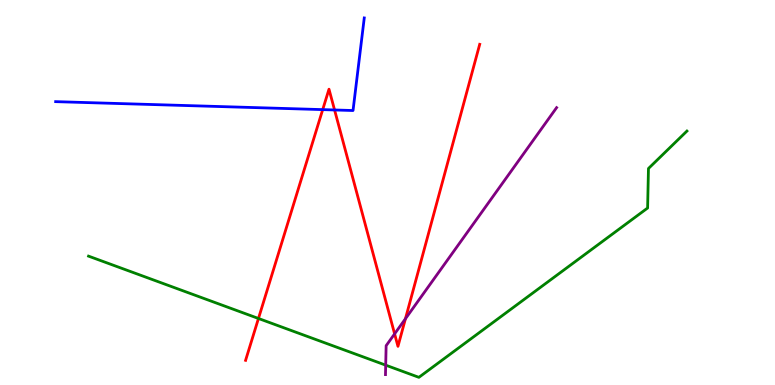[{'lines': ['blue', 'red'], 'intersections': [{'x': 4.16, 'y': 7.15}, {'x': 4.32, 'y': 7.14}]}, {'lines': ['green', 'red'], 'intersections': [{'x': 3.34, 'y': 1.73}]}, {'lines': ['purple', 'red'], 'intersections': [{'x': 5.09, 'y': 1.33}, {'x': 5.23, 'y': 1.72}]}, {'lines': ['blue', 'green'], 'intersections': []}, {'lines': ['blue', 'purple'], 'intersections': []}, {'lines': ['green', 'purple'], 'intersections': [{'x': 4.98, 'y': 0.516}]}]